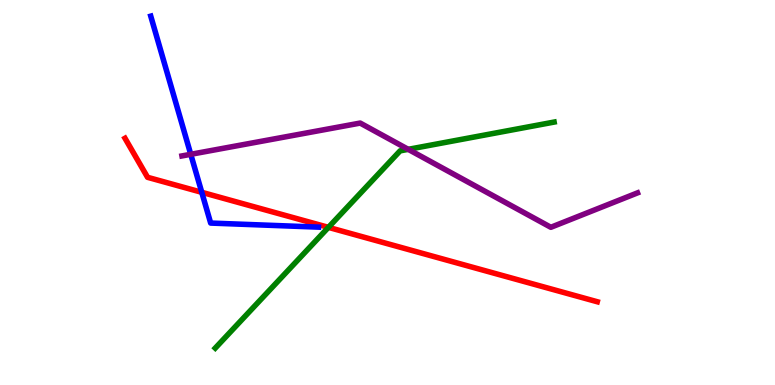[{'lines': ['blue', 'red'], 'intersections': [{'x': 2.6, 'y': 5.0}]}, {'lines': ['green', 'red'], 'intersections': [{'x': 4.24, 'y': 4.09}]}, {'lines': ['purple', 'red'], 'intersections': []}, {'lines': ['blue', 'green'], 'intersections': []}, {'lines': ['blue', 'purple'], 'intersections': [{'x': 2.46, 'y': 5.99}]}, {'lines': ['green', 'purple'], 'intersections': [{'x': 5.27, 'y': 6.12}]}]